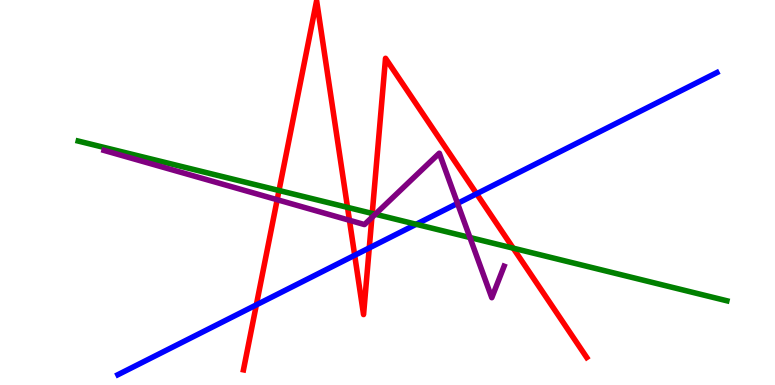[{'lines': ['blue', 'red'], 'intersections': [{'x': 3.31, 'y': 2.08}, {'x': 4.58, 'y': 3.37}, {'x': 4.76, 'y': 3.56}, {'x': 6.15, 'y': 4.97}]}, {'lines': ['green', 'red'], 'intersections': [{'x': 3.6, 'y': 5.05}, {'x': 4.48, 'y': 4.61}, {'x': 4.8, 'y': 4.46}, {'x': 6.62, 'y': 3.55}]}, {'lines': ['purple', 'red'], 'intersections': [{'x': 3.58, 'y': 4.81}, {'x': 4.51, 'y': 4.28}, {'x': 4.8, 'y': 4.35}]}, {'lines': ['blue', 'green'], 'intersections': [{'x': 5.37, 'y': 4.17}]}, {'lines': ['blue', 'purple'], 'intersections': [{'x': 5.9, 'y': 4.72}]}, {'lines': ['green', 'purple'], 'intersections': [{'x': 4.84, 'y': 4.44}, {'x': 6.06, 'y': 3.83}]}]